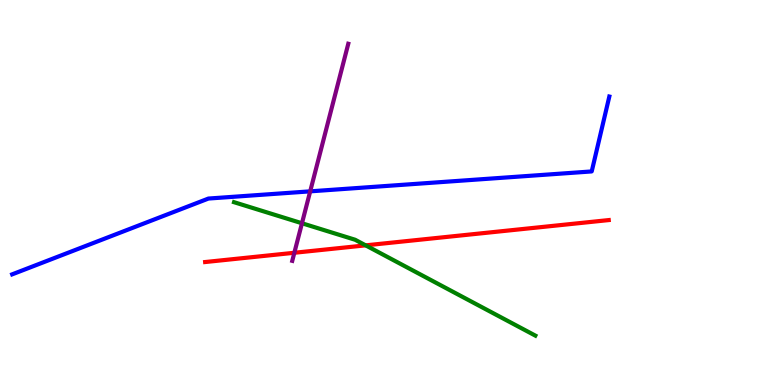[{'lines': ['blue', 'red'], 'intersections': []}, {'lines': ['green', 'red'], 'intersections': [{'x': 4.72, 'y': 3.63}]}, {'lines': ['purple', 'red'], 'intersections': [{'x': 3.8, 'y': 3.43}]}, {'lines': ['blue', 'green'], 'intersections': []}, {'lines': ['blue', 'purple'], 'intersections': [{'x': 4.0, 'y': 5.03}]}, {'lines': ['green', 'purple'], 'intersections': [{'x': 3.9, 'y': 4.2}]}]